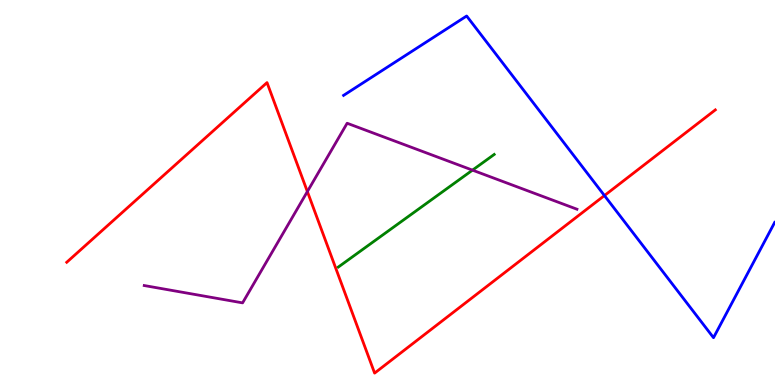[{'lines': ['blue', 'red'], 'intersections': [{'x': 7.8, 'y': 4.92}]}, {'lines': ['green', 'red'], 'intersections': []}, {'lines': ['purple', 'red'], 'intersections': [{'x': 3.97, 'y': 5.02}]}, {'lines': ['blue', 'green'], 'intersections': []}, {'lines': ['blue', 'purple'], 'intersections': []}, {'lines': ['green', 'purple'], 'intersections': [{'x': 6.1, 'y': 5.58}]}]